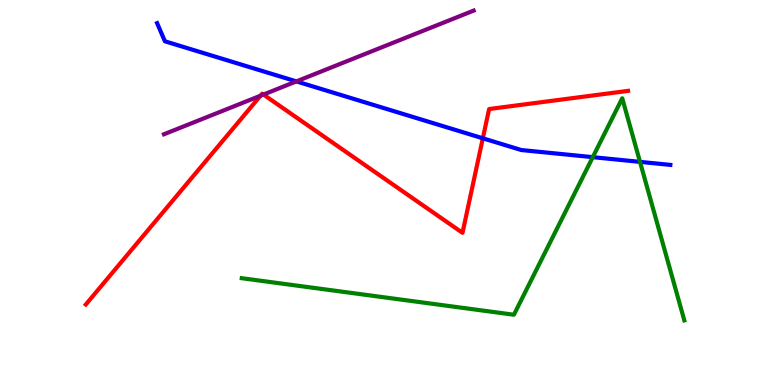[{'lines': ['blue', 'red'], 'intersections': [{'x': 6.23, 'y': 6.41}]}, {'lines': ['green', 'red'], 'intersections': []}, {'lines': ['purple', 'red'], 'intersections': [{'x': 3.36, 'y': 7.51}, {'x': 3.4, 'y': 7.54}]}, {'lines': ['blue', 'green'], 'intersections': [{'x': 7.65, 'y': 5.92}, {'x': 8.26, 'y': 5.8}]}, {'lines': ['blue', 'purple'], 'intersections': [{'x': 3.82, 'y': 7.89}]}, {'lines': ['green', 'purple'], 'intersections': []}]